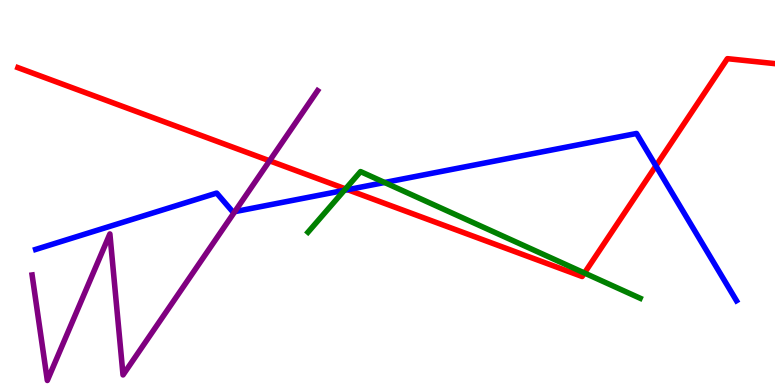[{'lines': ['blue', 'red'], 'intersections': [{'x': 4.49, 'y': 5.07}, {'x': 8.46, 'y': 5.69}]}, {'lines': ['green', 'red'], 'intersections': [{'x': 4.46, 'y': 5.09}, {'x': 7.54, 'y': 2.91}]}, {'lines': ['purple', 'red'], 'intersections': [{'x': 3.48, 'y': 5.82}]}, {'lines': ['blue', 'green'], 'intersections': [{'x': 4.44, 'y': 5.06}, {'x': 4.96, 'y': 5.26}]}, {'lines': ['blue', 'purple'], 'intersections': [{'x': 3.03, 'y': 4.5}]}, {'lines': ['green', 'purple'], 'intersections': []}]